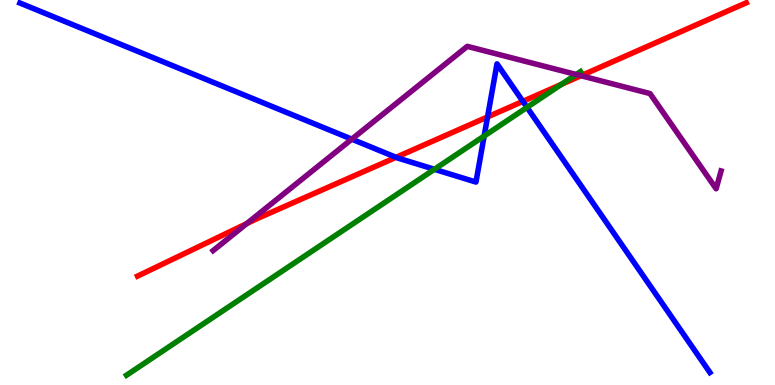[{'lines': ['blue', 'red'], 'intersections': [{'x': 5.11, 'y': 5.91}, {'x': 6.29, 'y': 6.96}, {'x': 6.75, 'y': 7.37}]}, {'lines': ['green', 'red'], 'intersections': [{'x': 7.24, 'y': 7.81}]}, {'lines': ['purple', 'red'], 'intersections': [{'x': 3.18, 'y': 4.19}, {'x': 7.5, 'y': 8.03}]}, {'lines': ['blue', 'green'], 'intersections': [{'x': 5.61, 'y': 5.6}, {'x': 6.25, 'y': 6.47}, {'x': 6.8, 'y': 7.21}]}, {'lines': ['blue', 'purple'], 'intersections': [{'x': 4.54, 'y': 6.39}]}, {'lines': ['green', 'purple'], 'intersections': [{'x': 7.43, 'y': 8.07}]}]